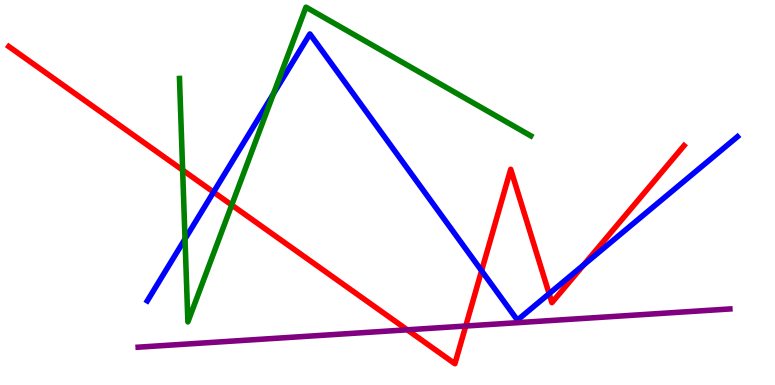[{'lines': ['blue', 'red'], 'intersections': [{'x': 2.76, 'y': 5.01}, {'x': 6.21, 'y': 2.97}, {'x': 7.09, 'y': 2.37}, {'x': 7.53, 'y': 3.12}]}, {'lines': ['green', 'red'], 'intersections': [{'x': 2.36, 'y': 5.58}, {'x': 2.99, 'y': 4.67}]}, {'lines': ['purple', 'red'], 'intersections': [{'x': 5.25, 'y': 1.43}, {'x': 6.01, 'y': 1.53}]}, {'lines': ['blue', 'green'], 'intersections': [{'x': 2.39, 'y': 3.79}, {'x': 3.53, 'y': 7.57}]}, {'lines': ['blue', 'purple'], 'intersections': []}, {'lines': ['green', 'purple'], 'intersections': []}]